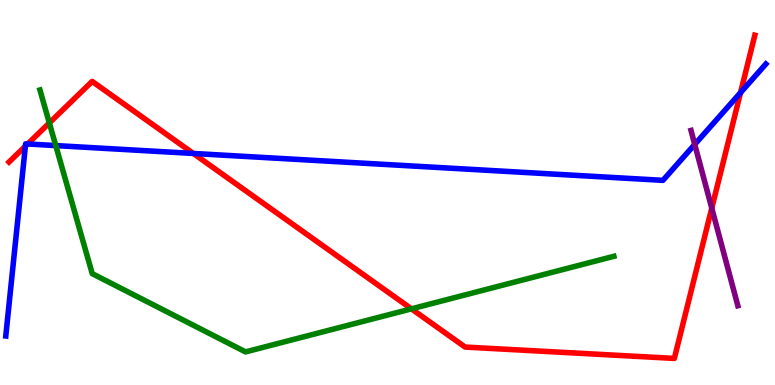[{'lines': ['blue', 'red'], 'intersections': [{'x': 0.327, 'y': 6.2}, {'x': 0.357, 'y': 6.26}, {'x': 2.49, 'y': 6.01}, {'x': 9.56, 'y': 7.59}]}, {'lines': ['green', 'red'], 'intersections': [{'x': 0.636, 'y': 6.81}, {'x': 5.31, 'y': 1.98}]}, {'lines': ['purple', 'red'], 'intersections': [{'x': 9.18, 'y': 4.59}]}, {'lines': ['blue', 'green'], 'intersections': [{'x': 0.72, 'y': 6.22}]}, {'lines': ['blue', 'purple'], 'intersections': [{'x': 8.96, 'y': 6.25}]}, {'lines': ['green', 'purple'], 'intersections': []}]